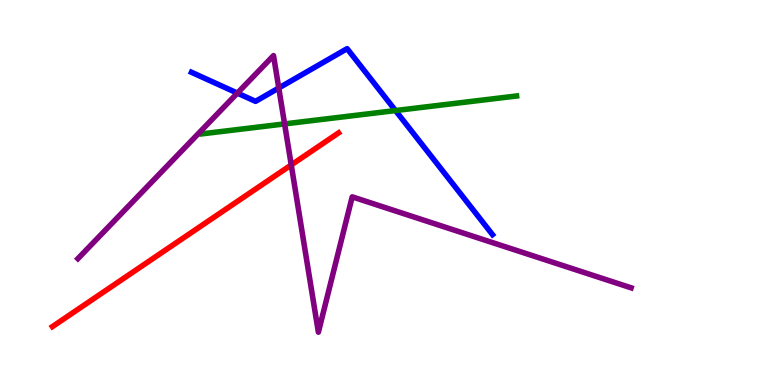[{'lines': ['blue', 'red'], 'intersections': []}, {'lines': ['green', 'red'], 'intersections': []}, {'lines': ['purple', 'red'], 'intersections': [{'x': 3.76, 'y': 5.72}]}, {'lines': ['blue', 'green'], 'intersections': [{'x': 5.1, 'y': 7.13}]}, {'lines': ['blue', 'purple'], 'intersections': [{'x': 3.06, 'y': 7.58}, {'x': 3.6, 'y': 7.71}]}, {'lines': ['green', 'purple'], 'intersections': [{'x': 3.67, 'y': 6.78}]}]